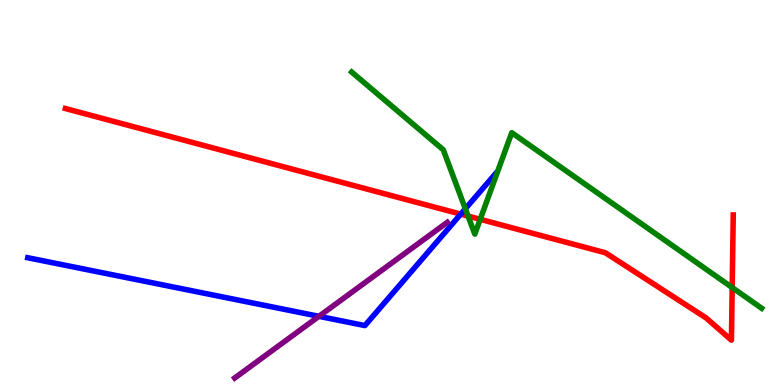[{'lines': ['blue', 'red'], 'intersections': [{'x': 5.95, 'y': 4.44}]}, {'lines': ['green', 'red'], 'intersections': [{'x': 6.04, 'y': 4.39}, {'x': 6.2, 'y': 4.3}, {'x': 9.45, 'y': 2.53}]}, {'lines': ['purple', 'red'], 'intersections': []}, {'lines': ['blue', 'green'], 'intersections': [{'x': 6.0, 'y': 4.58}]}, {'lines': ['blue', 'purple'], 'intersections': [{'x': 4.12, 'y': 1.78}]}, {'lines': ['green', 'purple'], 'intersections': []}]